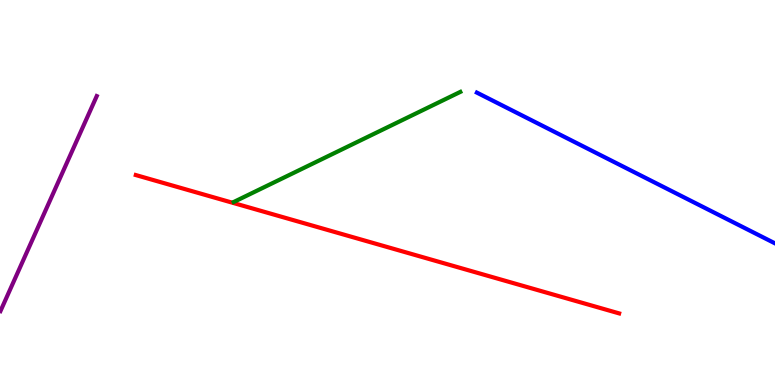[{'lines': ['blue', 'red'], 'intersections': []}, {'lines': ['green', 'red'], 'intersections': []}, {'lines': ['purple', 'red'], 'intersections': []}, {'lines': ['blue', 'green'], 'intersections': []}, {'lines': ['blue', 'purple'], 'intersections': []}, {'lines': ['green', 'purple'], 'intersections': []}]